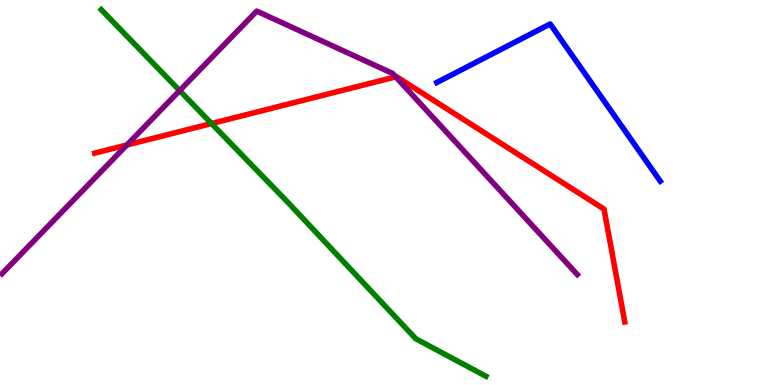[{'lines': ['blue', 'red'], 'intersections': []}, {'lines': ['green', 'red'], 'intersections': [{'x': 2.73, 'y': 6.79}]}, {'lines': ['purple', 'red'], 'intersections': [{'x': 1.64, 'y': 6.23}, {'x': 5.11, 'y': 8.0}]}, {'lines': ['blue', 'green'], 'intersections': []}, {'lines': ['blue', 'purple'], 'intersections': []}, {'lines': ['green', 'purple'], 'intersections': [{'x': 2.32, 'y': 7.65}]}]